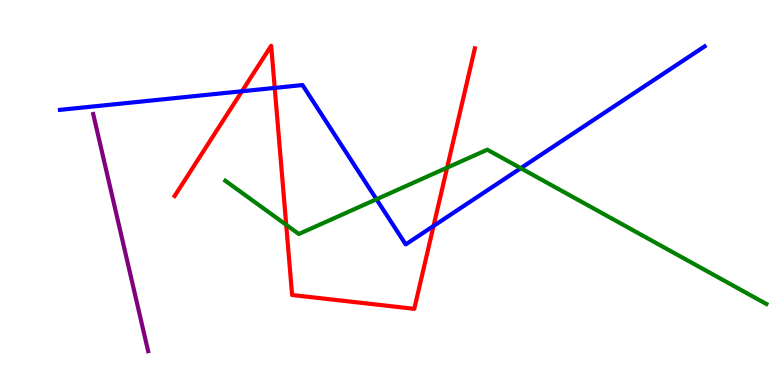[{'lines': ['blue', 'red'], 'intersections': [{'x': 3.12, 'y': 7.63}, {'x': 3.54, 'y': 7.72}, {'x': 5.59, 'y': 4.13}]}, {'lines': ['green', 'red'], 'intersections': [{'x': 3.69, 'y': 4.16}, {'x': 5.77, 'y': 5.65}]}, {'lines': ['purple', 'red'], 'intersections': []}, {'lines': ['blue', 'green'], 'intersections': [{'x': 4.86, 'y': 4.82}, {'x': 6.72, 'y': 5.63}]}, {'lines': ['blue', 'purple'], 'intersections': []}, {'lines': ['green', 'purple'], 'intersections': []}]